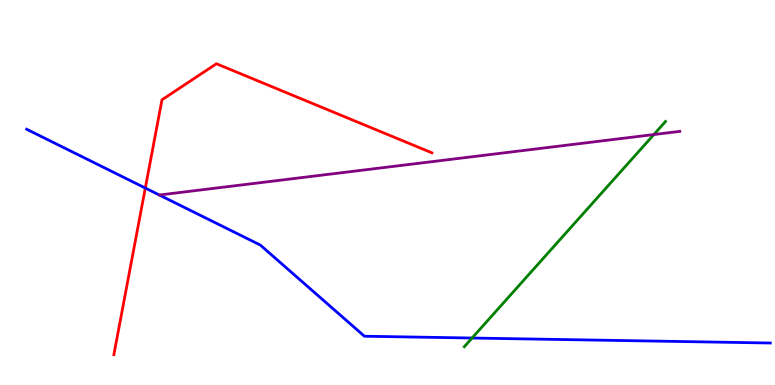[{'lines': ['blue', 'red'], 'intersections': [{'x': 1.87, 'y': 5.12}]}, {'lines': ['green', 'red'], 'intersections': []}, {'lines': ['purple', 'red'], 'intersections': []}, {'lines': ['blue', 'green'], 'intersections': [{'x': 6.09, 'y': 1.22}]}, {'lines': ['blue', 'purple'], 'intersections': []}, {'lines': ['green', 'purple'], 'intersections': [{'x': 8.44, 'y': 6.51}]}]